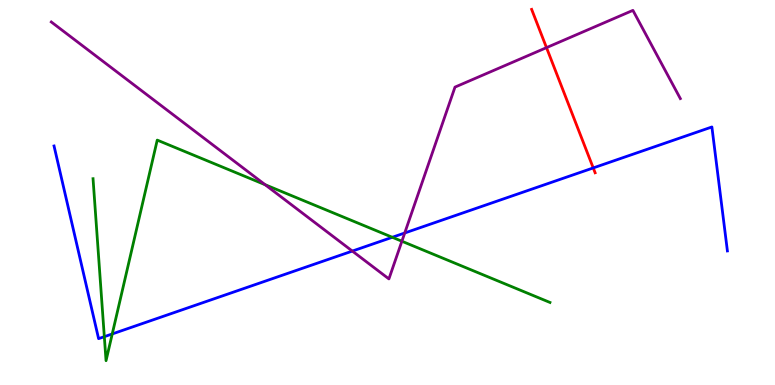[{'lines': ['blue', 'red'], 'intersections': [{'x': 7.65, 'y': 5.64}]}, {'lines': ['green', 'red'], 'intersections': []}, {'lines': ['purple', 'red'], 'intersections': [{'x': 7.05, 'y': 8.76}]}, {'lines': ['blue', 'green'], 'intersections': [{'x': 1.35, 'y': 1.26}, {'x': 1.45, 'y': 1.33}, {'x': 5.06, 'y': 3.84}]}, {'lines': ['blue', 'purple'], 'intersections': [{'x': 4.55, 'y': 3.48}, {'x': 5.22, 'y': 3.95}]}, {'lines': ['green', 'purple'], 'intersections': [{'x': 3.42, 'y': 5.2}, {'x': 5.19, 'y': 3.73}]}]